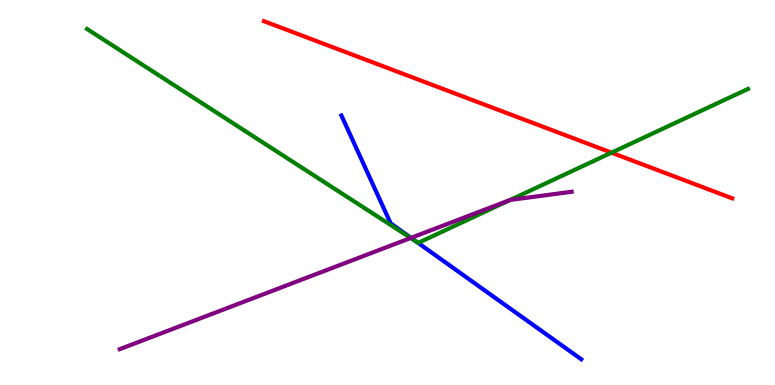[{'lines': ['blue', 'red'], 'intersections': []}, {'lines': ['green', 'red'], 'intersections': [{'x': 7.89, 'y': 6.03}]}, {'lines': ['purple', 'red'], 'intersections': []}, {'lines': ['blue', 'green'], 'intersections': [{'x': 5.35, 'y': 3.75}]}, {'lines': ['blue', 'purple'], 'intersections': [{'x': 5.3, 'y': 3.82}]}, {'lines': ['green', 'purple'], 'intersections': [{'x': 5.3, 'y': 3.82}, {'x': 6.58, 'y': 4.81}]}]